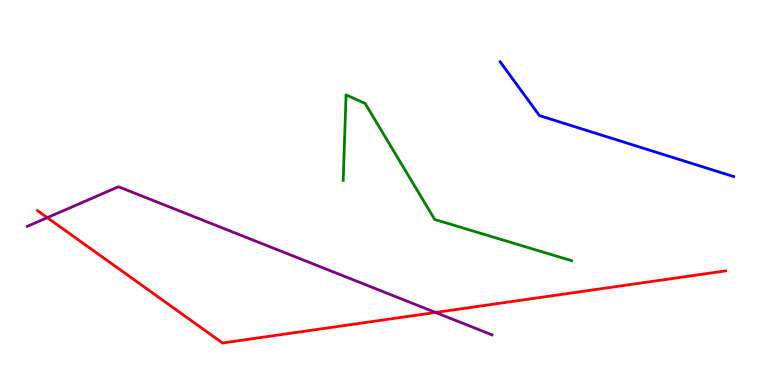[{'lines': ['blue', 'red'], 'intersections': []}, {'lines': ['green', 'red'], 'intersections': []}, {'lines': ['purple', 'red'], 'intersections': [{'x': 0.61, 'y': 4.35}, {'x': 5.62, 'y': 1.88}]}, {'lines': ['blue', 'green'], 'intersections': []}, {'lines': ['blue', 'purple'], 'intersections': []}, {'lines': ['green', 'purple'], 'intersections': []}]